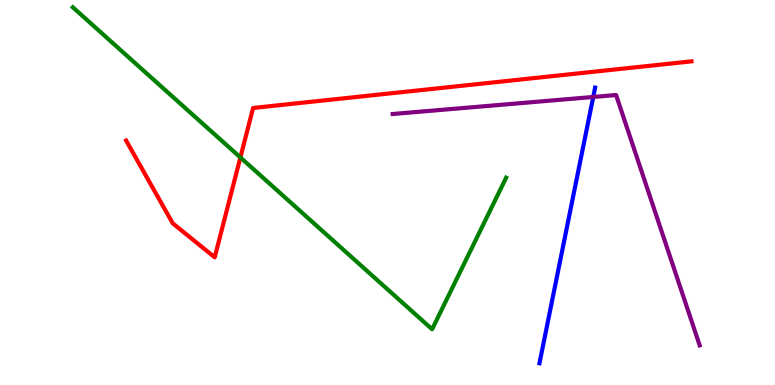[{'lines': ['blue', 'red'], 'intersections': []}, {'lines': ['green', 'red'], 'intersections': [{'x': 3.1, 'y': 5.91}]}, {'lines': ['purple', 'red'], 'intersections': []}, {'lines': ['blue', 'green'], 'intersections': []}, {'lines': ['blue', 'purple'], 'intersections': [{'x': 7.65, 'y': 7.48}]}, {'lines': ['green', 'purple'], 'intersections': []}]